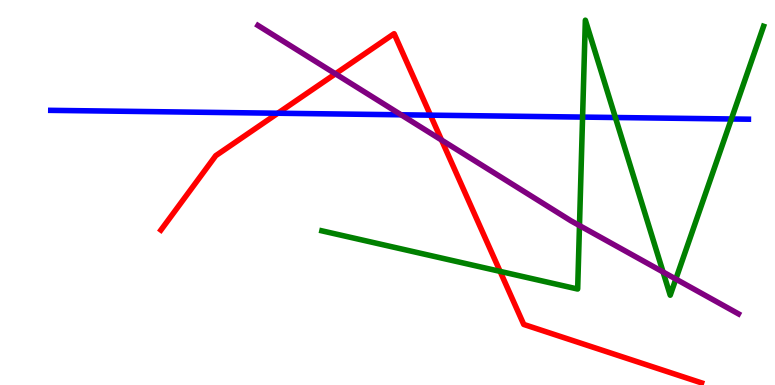[{'lines': ['blue', 'red'], 'intersections': [{'x': 3.58, 'y': 7.06}, {'x': 5.55, 'y': 7.01}]}, {'lines': ['green', 'red'], 'intersections': [{'x': 6.45, 'y': 2.95}]}, {'lines': ['purple', 'red'], 'intersections': [{'x': 4.33, 'y': 8.08}, {'x': 5.7, 'y': 6.36}]}, {'lines': ['blue', 'green'], 'intersections': [{'x': 7.52, 'y': 6.96}, {'x': 7.94, 'y': 6.95}, {'x': 9.44, 'y': 6.91}]}, {'lines': ['blue', 'purple'], 'intersections': [{'x': 5.18, 'y': 7.02}]}, {'lines': ['green', 'purple'], 'intersections': [{'x': 7.48, 'y': 4.14}, {'x': 8.56, 'y': 2.94}, {'x': 8.72, 'y': 2.75}]}]